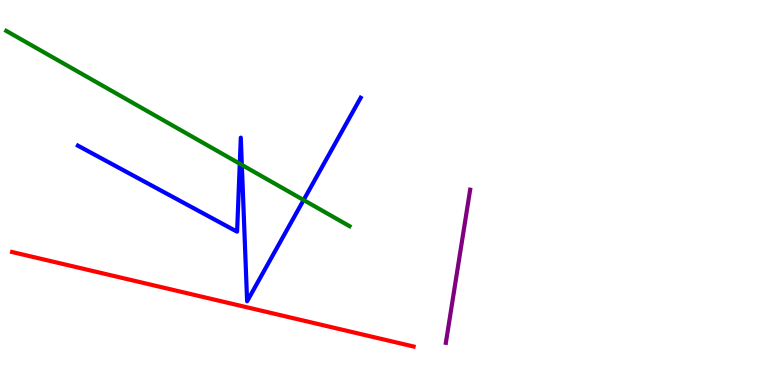[{'lines': ['blue', 'red'], 'intersections': []}, {'lines': ['green', 'red'], 'intersections': []}, {'lines': ['purple', 'red'], 'intersections': []}, {'lines': ['blue', 'green'], 'intersections': [{'x': 3.09, 'y': 5.75}, {'x': 3.12, 'y': 5.72}, {'x': 3.92, 'y': 4.8}]}, {'lines': ['blue', 'purple'], 'intersections': []}, {'lines': ['green', 'purple'], 'intersections': []}]